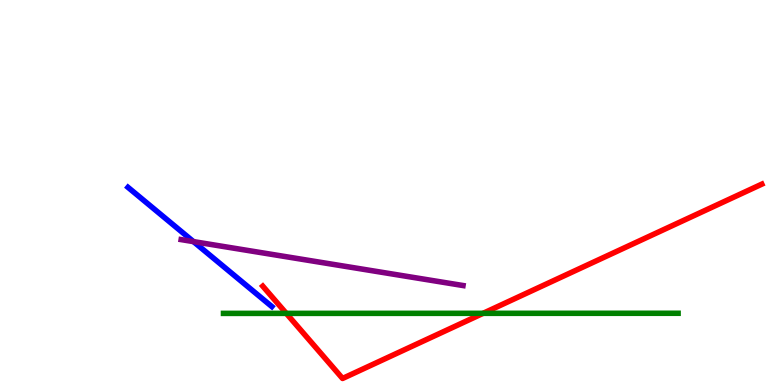[{'lines': ['blue', 'red'], 'intersections': []}, {'lines': ['green', 'red'], 'intersections': [{'x': 3.69, 'y': 1.86}, {'x': 6.23, 'y': 1.86}]}, {'lines': ['purple', 'red'], 'intersections': []}, {'lines': ['blue', 'green'], 'intersections': []}, {'lines': ['blue', 'purple'], 'intersections': [{'x': 2.5, 'y': 3.72}]}, {'lines': ['green', 'purple'], 'intersections': []}]